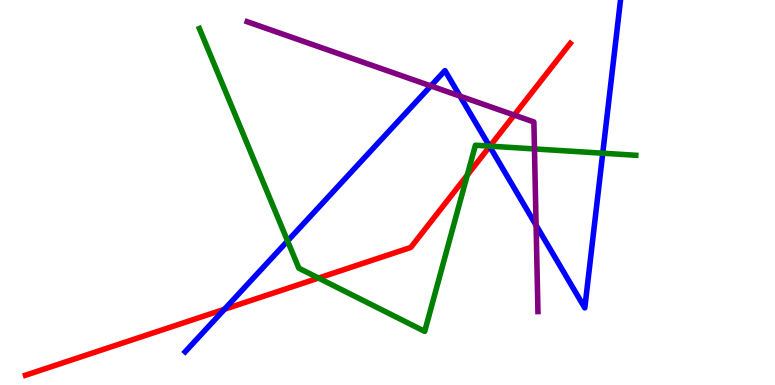[{'lines': ['blue', 'red'], 'intersections': [{'x': 2.9, 'y': 1.97}, {'x': 6.32, 'y': 6.2}]}, {'lines': ['green', 'red'], 'intersections': [{'x': 4.11, 'y': 2.78}, {'x': 6.03, 'y': 5.45}, {'x': 6.32, 'y': 6.2}]}, {'lines': ['purple', 'red'], 'intersections': [{'x': 6.64, 'y': 7.01}]}, {'lines': ['blue', 'green'], 'intersections': [{'x': 3.71, 'y': 3.74}, {'x': 6.32, 'y': 6.2}, {'x': 7.78, 'y': 6.02}]}, {'lines': ['blue', 'purple'], 'intersections': [{'x': 5.56, 'y': 7.77}, {'x': 5.94, 'y': 7.5}, {'x': 6.92, 'y': 4.15}]}, {'lines': ['green', 'purple'], 'intersections': [{'x': 6.9, 'y': 6.13}]}]